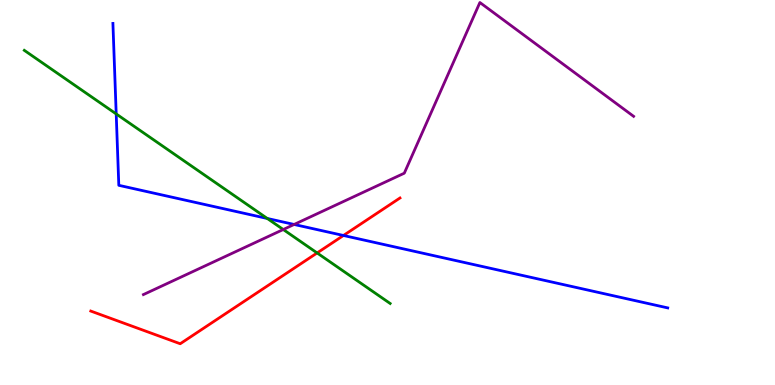[{'lines': ['blue', 'red'], 'intersections': [{'x': 4.43, 'y': 3.88}]}, {'lines': ['green', 'red'], 'intersections': [{'x': 4.09, 'y': 3.43}]}, {'lines': ['purple', 'red'], 'intersections': []}, {'lines': ['blue', 'green'], 'intersections': [{'x': 1.5, 'y': 7.04}, {'x': 3.45, 'y': 4.33}]}, {'lines': ['blue', 'purple'], 'intersections': [{'x': 3.79, 'y': 4.17}]}, {'lines': ['green', 'purple'], 'intersections': [{'x': 3.65, 'y': 4.04}]}]